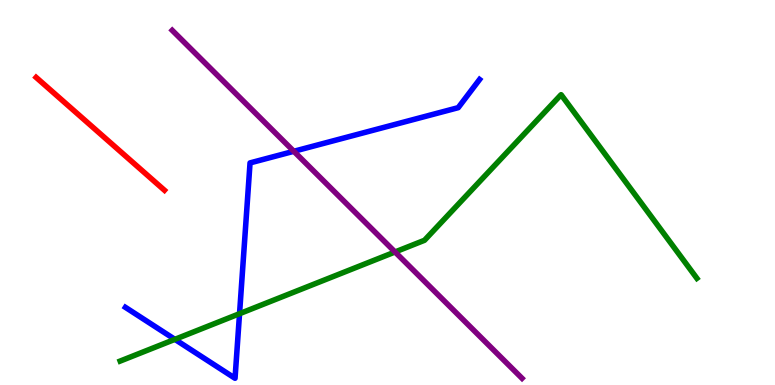[{'lines': ['blue', 'red'], 'intersections': []}, {'lines': ['green', 'red'], 'intersections': []}, {'lines': ['purple', 'red'], 'intersections': []}, {'lines': ['blue', 'green'], 'intersections': [{'x': 2.26, 'y': 1.19}, {'x': 3.09, 'y': 1.85}]}, {'lines': ['blue', 'purple'], 'intersections': [{'x': 3.79, 'y': 6.07}]}, {'lines': ['green', 'purple'], 'intersections': [{'x': 5.1, 'y': 3.46}]}]